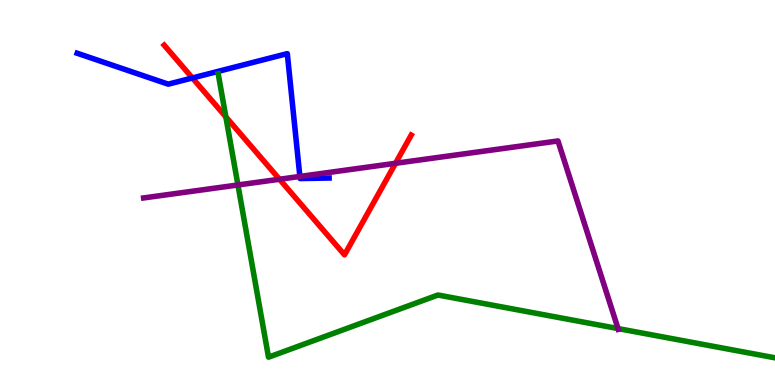[{'lines': ['blue', 'red'], 'intersections': [{'x': 2.48, 'y': 7.97}]}, {'lines': ['green', 'red'], 'intersections': [{'x': 2.91, 'y': 6.96}]}, {'lines': ['purple', 'red'], 'intersections': [{'x': 3.61, 'y': 5.34}, {'x': 5.1, 'y': 5.76}]}, {'lines': ['blue', 'green'], 'intersections': []}, {'lines': ['blue', 'purple'], 'intersections': [{'x': 3.87, 'y': 5.42}]}, {'lines': ['green', 'purple'], 'intersections': [{'x': 3.07, 'y': 5.2}, {'x': 7.97, 'y': 1.47}]}]